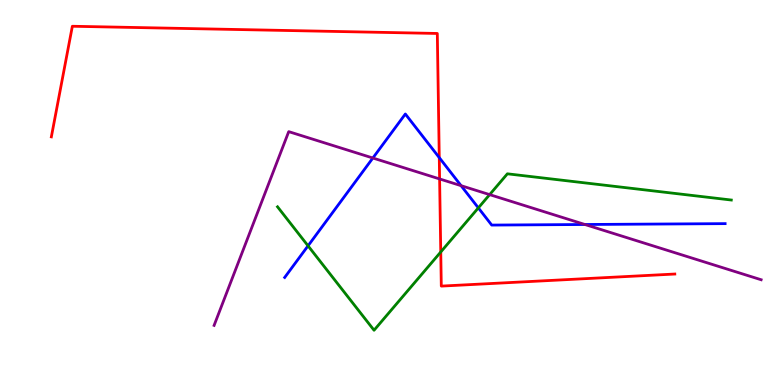[{'lines': ['blue', 'red'], 'intersections': [{'x': 5.67, 'y': 5.91}]}, {'lines': ['green', 'red'], 'intersections': [{'x': 5.69, 'y': 3.45}]}, {'lines': ['purple', 'red'], 'intersections': [{'x': 5.67, 'y': 5.35}]}, {'lines': ['blue', 'green'], 'intersections': [{'x': 3.97, 'y': 3.61}, {'x': 6.17, 'y': 4.6}]}, {'lines': ['blue', 'purple'], 'intersections': [{'x': 4.81, 'y': 5.9}, {'x': 5.95, 'y': 5.18}, {'x': 7.55, 'y': 4.17}]}, {'lines': ['green', 'purple'], 'intersections': [{'x': 6.32, 'y': 4.94}]}]